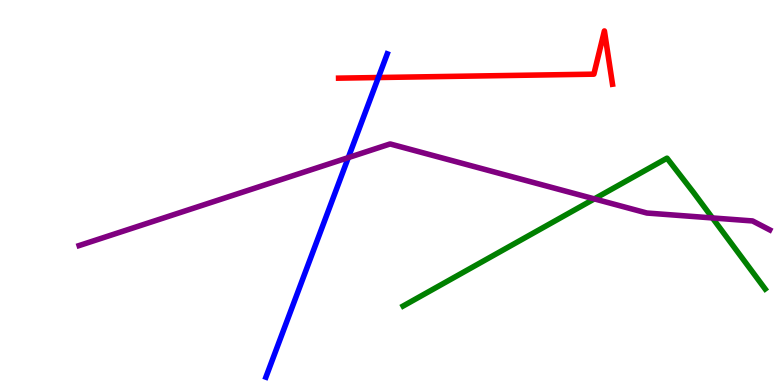[{'lines': ['blue', 'red'], 'intersections': [{'x': 4.88, 'y': 7.99}]}, {'lines': ['green', 'red'], 'intersections': []}, {'lines': ['purple', 'red'], 'intersections': []}, {'lines': ['blue', 'green'], 'intersections': []}, {'lines': ['blue', 'purple'], 'intersections': [{'x': 4.49, 'y': 5.91}]}, {'lines': ['green', 'purple'], 'intersections': [{'x': 7.67, 'y': 4.83}, {'x': 9.19, 'y': 4.34}]}]